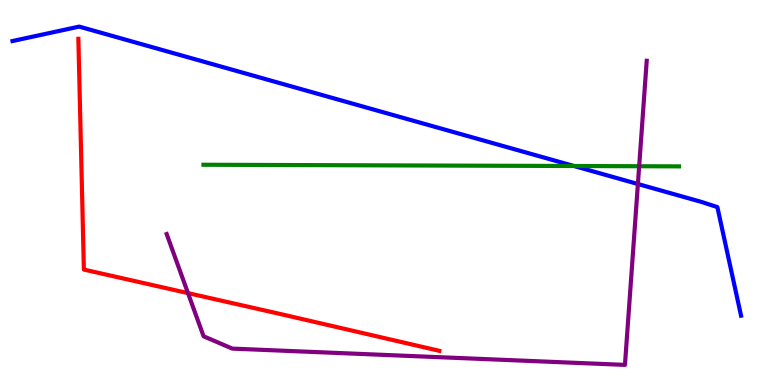[{'lines': ['blue', 'red'], 'intersections': []}, {'lines': ['green', 'red'], 'intersections': []}, {'lines': ['purple', 'red'], 'intersections': [{'x': 2.43, 'y': 2.39}]}, {'lines': ['blue', 'green'], 'intersections': [{'x': 7.41, 'y': 5.69}]}, {'lines': ['blue', 'purple'], 'intersections': [{'x': 8.23, 'y': 5.22}]}, {'lines': ['green', 'purple'], 'intersections': [{'x': 8.25, 'y': 5.68}]}]